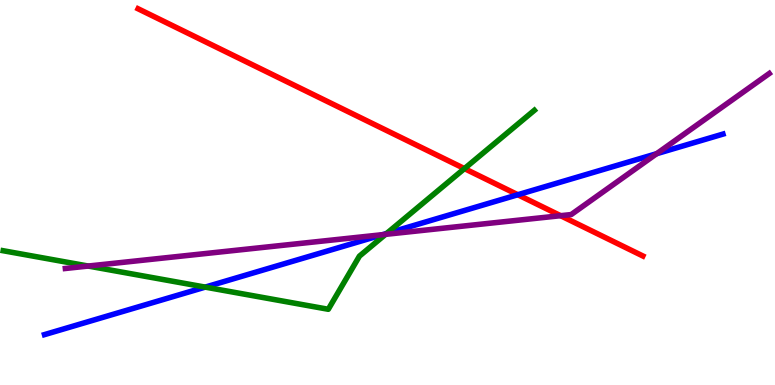[{'lines': ['blue', 'red'], 'intersections': [{'x': 6.68, 'y': 4.94}]}, {'lines': ['green', 'red'], 'intersections': [{'x': 5.99, 'y': 5.62}]}, {'lines': ['purple', 'red'], 'intersections': [{'x': 7.23, 'y': 4.4}]}, {'lines': ['blue', 'green'], 'intersections': [{'x': 2.65, 'y': 2.54}, {'x': 4.99, 'y': 3.93}]}, {'lines': ['blue', 'purple'], 'intersections': [{'x': 4.94, 'y': 3.91}, {'x': 8.47, 'y': 6.01}]}, {'lines': ['green', 'purple'], 'intersections': [{'x': 1.14, 'y': 3.09}, {'x': 4.98, 'y': 3.91}]}]